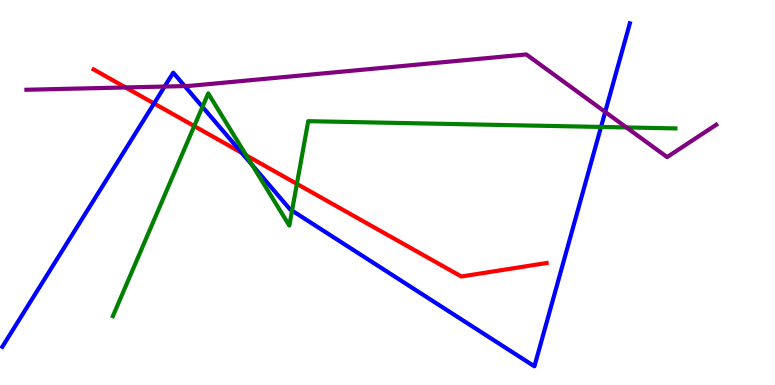[{'lines': ['blue', 'red'], 'intersections': [{'x': 1.99, 'y': 7.31}, {'x': 3.12, 'y': 6.03}]}, {'lines': ['green', 'red'], 'intersections': [{'x': 2.51, 'y': 6.72}, {'x': 3.18, 'y': 5.96}, {'x': 3.83, 'y': 5.22}]}, {'lines': ['purple', 'red'], 'intersections': [{'x': 1.62, 'y': 7.73}]}, {'lines': ['blue', 'green'], 'intersections': [{'x': 2.61, 'y': 7.22}, {'x': 3.25, 'y': 5.71}, {'x': 3.77, 'y': 4.53}, {'x': 7.76, 'y': 6.7}]}, {'lines': ['blue', 'purple'], 'intersections': [{'x': 2.12, 'y': 7.75}, {'x': 2.38, 'y': 7.76}, {'x': 7.81, 'y': 7.09}]}, {'lines': ['green', 'purple'], 'intersections': [{'x': 8.08, 'y': 6.69}]}]